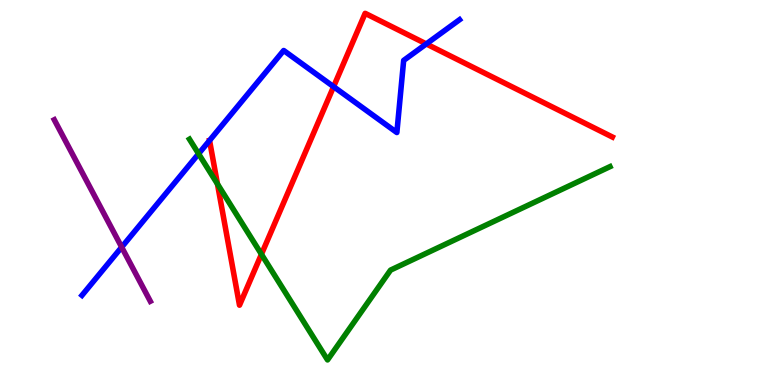[{'lines': ['blue', 'red'], 'intersections': [{'x': 4.3, 'y': 7.75}, {'x': 5.5, 'y': 8.86}]}, {'lines': ['green', 'red'], 'intersections': [{'x': 2.81, 'y': 5.22}, {'x': 3.37, 'y': 3.4}]}, {'lines': ['purple', 'red'], 'intersections': []}, {'lines': ['blue', 'green'], 'intersections': [{'x': 2.56, 'y': 6.01}]}, {'lines': ['blue', 'purple'], 'intersections': [{'x': 1.57, 'y': 3.58}]}, {'lines': ['green', 'purple'], 'intersections': []}]